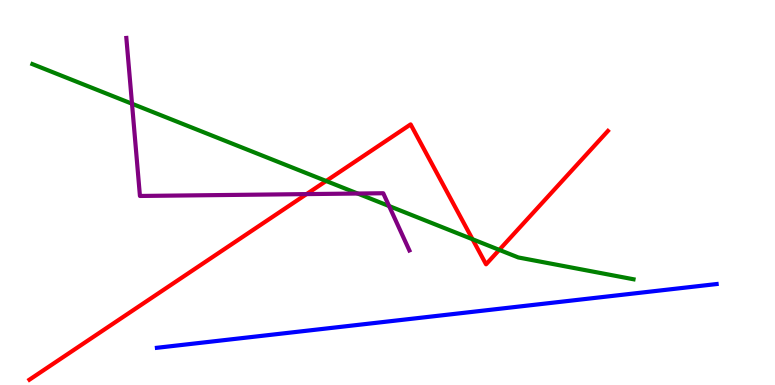[{'lines': ['blue', 'red'], 'intersections': []}, {'lines': ['green', 'red'], 'intersections': [{'x': 4.21, 'y': 5.3}, {'x': 6.1, 'y': 3.79}, {'x': 6.44, 'y': 3.51}]}, {'lines': ['purple', 'red'], 'intersections': [{'x': 3.96, 'y': 4.96}]}, {'lines': ['blue', 'green'], 'intersections': []}, {'lines': ['blue', 'purple'], 'intersections': []}, {'lines': ['green', 'purple'], 'intersections': [{'x': 1.7, 'y': 7.31}, {'x': 4.61, 'y': 4.97}, {'x': 5.02, 'y': 4.65}]}]